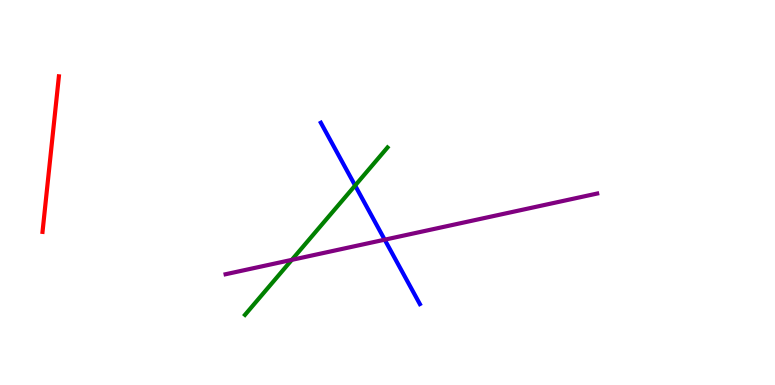[{'lines': ['blue', 'red'], 'intersections': []}, {'lines': ['green', 'red'], 'intersections': []}, {'lines': ['purple', 'red'], 'intersections': []}, {'lines': ['blue', 'green'], 'intersections': [{'x': 4.58, 'y': 5.18}]}, {'lines': ['blue', 'purple'], 'intersections': [{'x': 4.96, 'y': 3.77}]}, {'lines': ['green', 'purple'], 'intersections': [{'x': 3.77, 'y': 3.25}]}]